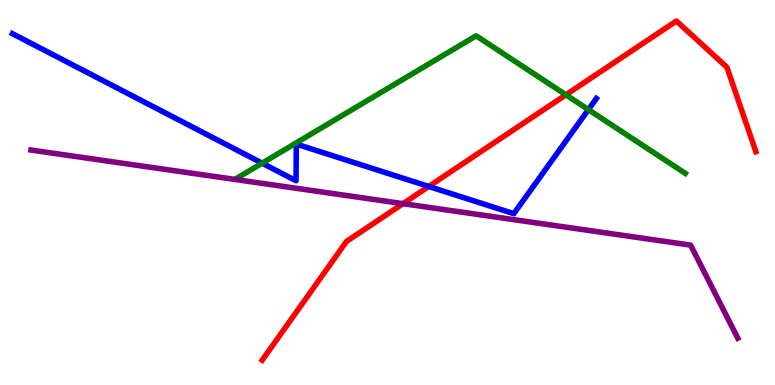[{'lines': ['blue', 'red'], 'intersections': [{'x': 5.53, 'y': 5.16}]}, {'lines': ['green', 'red'], 'intersections': [{'x': 7.3, 'y': 7.54}]}, {'lines': ['purple', 'red'], 'intersections': [{'x': 5.2, 'y': 4.71}]}, {'lines': ['blue', 'green'], 'intersections': [{'x': 3.38, 'y': 5.76}, {'x': 7.59, 'y': 7.15}]}, {'lines': ['blue', 'purple'], 'intersections': []}, {'lines': ['green', 'purple'], 'intersections': []}]